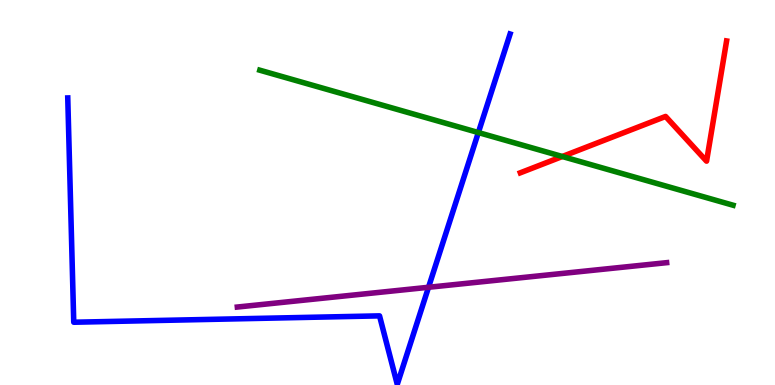[{'lines': ['blue', 'red'], 'intersections': []}, {'lines': ['green', 'red'], 'intersections': [{'x': 7.26, 'y': 5.93}]}, {'lines': ['purple', 'red'], 'intersections': []}, {'lines': ['blue', 'green'], 'intersections': [{'x': 6.17, 'y': 6.56}]}, {'lines': ['blue', 'purple'], 'intersections': [{'x': 5.53, 'y': 2.54}]}, {'lines': ['green', 'purple'], 'intersections': []}]